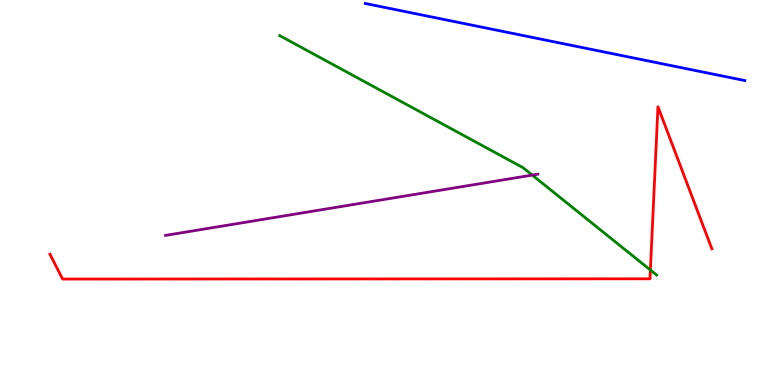[{'lines': ['blue', 'red'], 'intersections': []}, {'lines': ['green', 'red'], 'intersections': [{'x': 8.39, 'y': 2.99}]}, {'lines': ['purple', 'red'], 'intersections': []}, {'lines': ['blue', 'green'], 'intersections': []}, {'lines': ['blue', 'purple'], 'intersections': []}, {'lines': ['green', 'purple'], 'intersections': [{'x': 6.87, 'y': 5.45}]}]